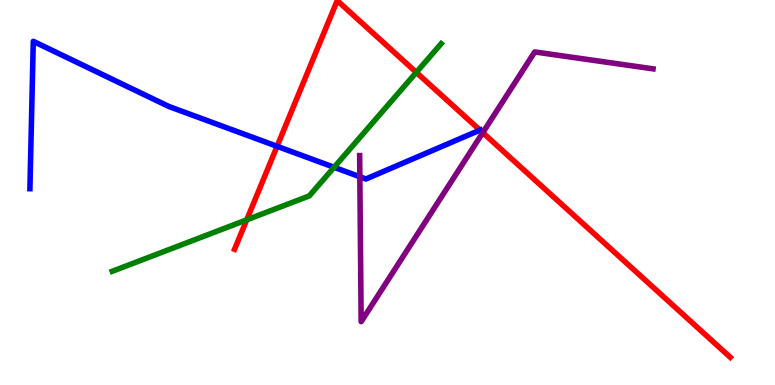[{'lines': ['blue', 'red'], 'intersections': [{'x': 3.58, 'y': 6.2}, {'x': 6.19, 'y': 6.62}]}, {'lines': ['green', 'red'], 'intersections': [{'x': 3.18, 'y': 4.29}, {'x': 5.37, 'y': 8.12}]}, {'lines': ['purple', 'red'], 'intersections': [{'x': 6.23, 'y': 6.55}]}, {'lines': ['blue', 'green'], 'intersections': [{'x': 4.31, 'y': 5.66}]}, {'lines': ['blue', 'purple'], 'intersections': [{'x': 4.64, 'y': 5.41}]}, {'lines': ['green', 'purple'], 'intersections': []}]